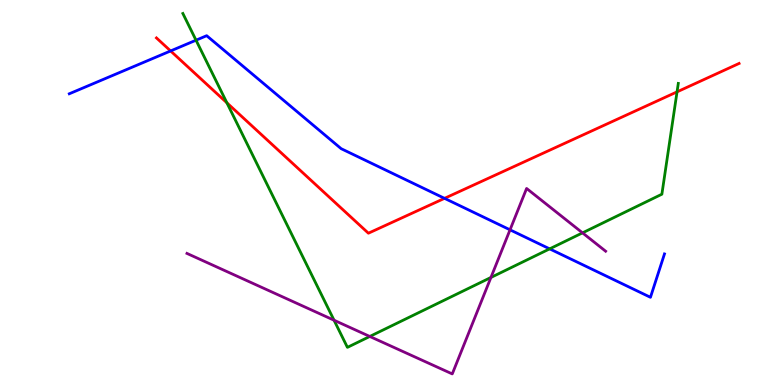[{'lines': ['blue', 'red'], 'intersections': [{'x': 2.2, 'y': 8.68}, {'x': 5.74, 'y': 4.85}]}, {'lines': ['green', 'red'], 'intersections': [{'x': 2.93, 'y': 7.33}, {'x': 8.74, 'y': 7.61}]}, {'lines': ['purple', 'red'], 'intersections': []}, {'lines': ['blue', 'green'], 'intersections': [{'x': 2.53, 'y': 8.96}, {'x': 7.09, 'y': 3.54}]}, {'lines': ['blue', 'purple'], 'intersections': [{'x': 6.58, 'y': 4.03}]}, {'lines': ['green', 'purple'], 'intersections': [{'x': 4.31, 'y': 1.68}, {'x': 4.77, 'y': 1.26}, {'x': 6.33, 'y': 2.79}, {'x': 7.52, 'y': 3.95}]}]